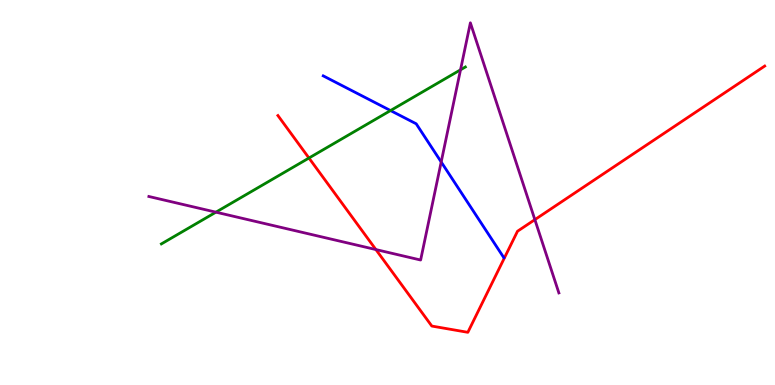[{'lines': ['blue', 'red'], 'intersections': []}, {'lines': ['green', 'red'], 'intersections': [{'x': 3.99, 'y': 5.9}]}, {'lines': ['purple', 'red'], 'intersections': [{'x': 4.85, 'y': 3.52}, {'x': 6.9, 'y': 4.29}]}, {'lines': ['blue', 'green'], 'intersections': [{'x': 5.04, 'y': 7.13}]}, {'lines': ['blue', 'purple'], 'intersections': [{'x': 5.69, 'y': 5.79}]}, {'lines': ['green', 'purple'], 'intersections': [{'x': 2.79, 'y': 4.49}, {'x': 5.94, 'y': 8.19}]}]